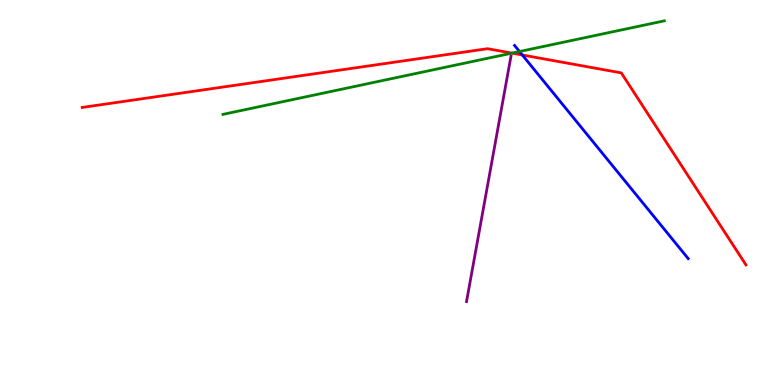[{'lines': ['blue', 'red'], 'intersections': [{'x': 6.74, 'y': 8.57}]}, {'lines': ['green', 'red'], 'intersections': [{'x': 6.61, 'y': 8.62}]}, {'lines': ['purple', 'red'], 'intersections': []}, {'lines': ['blue', 'green'], 'intersections': [{'x': 6.7, 'y': 8.66}]}, {'lines': ['blue', 'purple'], 'intersections': []}, {'lines': ['green', 'purple'], 'intersections': []}]